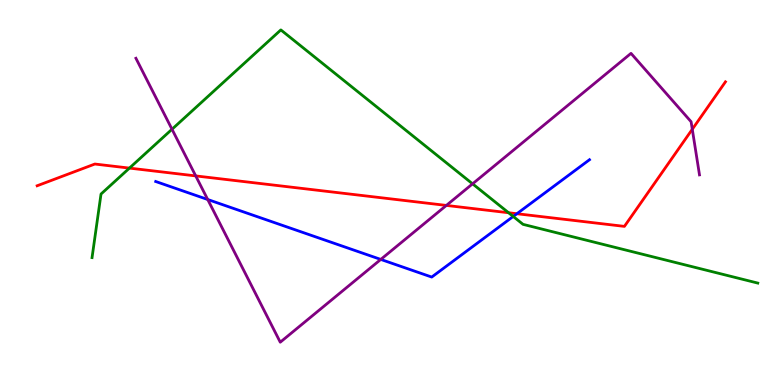[{'lines': ['blue', 'red'], 'intersections': [{'x': 6.67, 'y': 4.45}]}, {'lines': ['green', 'red'], 'intersections': [{'x': 1.67, 'y': 5.63}, {'x': 6.56, 'y': 4.47}]}, {'lines': ['purple', 'red'], 'intersections': [{'x': 2.53, 'y': 5.43}, {'x': 5.76, 'y': 4.66}, {'x': 8.93, 'y': 6.64}]}, {'lines': ['blue', 'green'], 'intersections': [{'x': 6.62, 'y': 4.38}]}, {'lines': ['blue', 'purple'], 'intersections': [{'x': 2.68, 'y': 4.82}, {'x': 4.91, 'y': 3.26}]}, {'lines': ['green', 'purple'], 'intersections': [{'x': 2.22, 'y': 6.64}, {'x': 6.1, 'y': 5.23}]}]